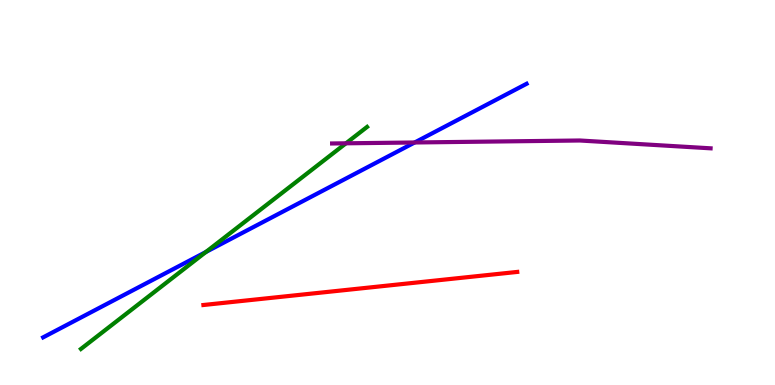[{'lines': ['blue', 'red'], 'intersections': []}, {'lines': ['green', 'red'], 'intersections': []}, {'lines': ['purple', 'red'], 'intersections': []}, {'lines': ['blue', 'green'], 'intersections': [{'x': 2.66, 'y': 3.45}]}, {'lines': ['blue', 'purple'], 'intersections': [{'x': 5.35, 'y': 6.3}]}, {'lines': ['green', 'purple'], 'intersections': [{'x': 4.46, 'y': 6.28}]}]